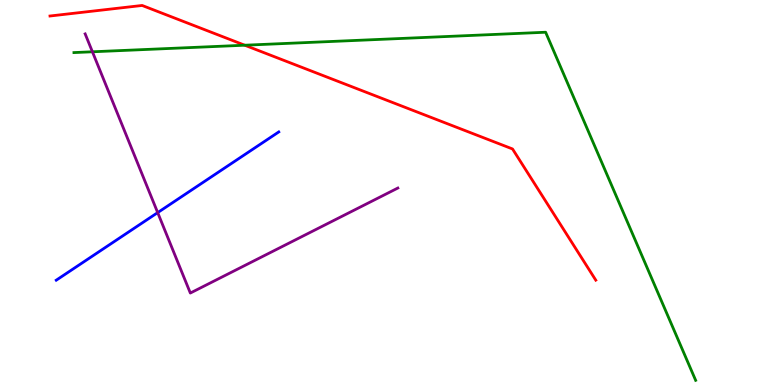[{'lines': ['blue', 'red'], 'intersections': []}, {'lines': ['green', 'red'], 'intersections': [{'x': 3.16, 'y': 8.83}]}, {'lines': ['purple', 'red'], 'intersections': []}, {'lines': ['blue', 'green'], 'intersections': []}, {'lines': ['blue', 'purple'], 'intersections': [{'x': 2.03, 'y': 4.48}]}, {'lines': ['green', 'purple'], 'intersections': [{'x': 1.19, 'y': 8.65}]}]